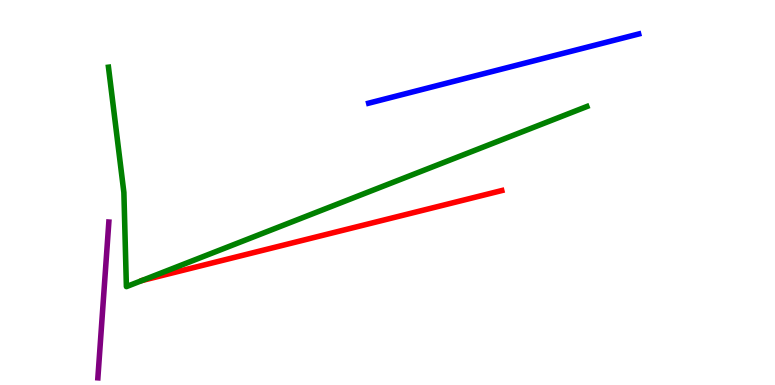[{'lines': ['blue', 'red'], 'intersections': []}, {'lines': ['green', 'red'], 'intersections': []}, {'lines': ['purple', 'red'], 'intersections': []}, {'lines': ['blue', 'green'], 'intersections': []}, {'lines': ['blue', 'purple'], 'intersections': []}, {'lines': ['green', 'purple'], 'intersections': []}]